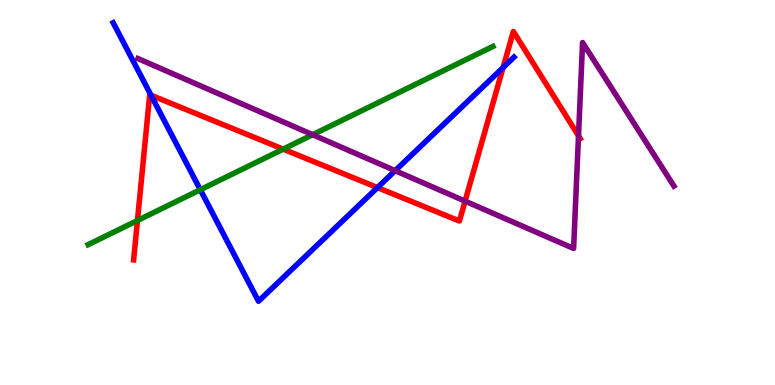[{'lines': ['blue', 'red'], 'intersections': [{'x': 1.95, 'y': 7.53}, {'x': 4.87, 'y': 5.13}, {'x': 6.49, 'y': 8.25}]}, {'lines': ['green', 'red'], 'intersections': [{'x': 1.77, 'y': 4.27}, {'x': 3.65, 'y': 6.13}]}, {'lines': ['purple', 'red'], 'intersections': [{'x': 6.0, 'y': 4.78}, {'x': 7.46, 'y': 6.47}]}, {'lines': ['blue', 'green'], 'intersections': [{'x': 2.58, 'y': 5.07}]}, {'lines': ['blue', 'purple'], 'intersections': [{'x': 5.1, 'y': 5.57}]}, {'lines': ['green', 'purple'], 'intersections': [{'x': 4.03, 'y': 6.5}]}]